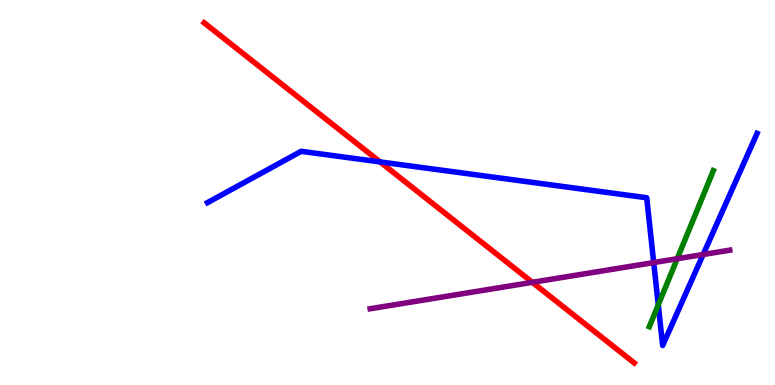[{'lines': ['blue', 'red'], 'intersections': [{'x': 4.9, 'y': 5.79}]}, {'lines': ['green', 'red'], 'intersections': []}, {'lines': ['purple', 'red'], 'intersections': [{'x': 6.87, 'y': 2.67}]}, {'lines': ['blue', 'green'], 'intersections': [{'x': 8.49, 'y': 2.08}]}, {'lines': ['blue', 'purple'], 'intersections': [{'x': 8.43, 'y': 3.18}, {'x': 9.07, 'y': 3.39}]}, {'lines': ['green', 'purple'], 'intersections': [{'x': 8.74, 'y': 3.28}]}]